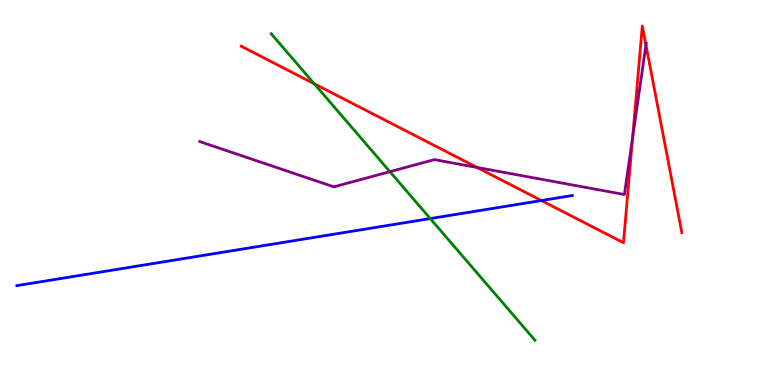[{'lines': ['blue', 'red'], 'intersections': [{'x': 6.99, 'y': 4.79}]}, {'lines': ['green', 'red'], 'intersections': [{'x': 4.05, 'y': 7.82}]}, {'lines': ['purple', 'red'], 'intersections': [{'x': 6.16, 'y': 5.65}, {'x': 8.16, 'y': 6.43}, {'x': 8.33, 'y': 8.83}]}, {'lines': ['blue', 'green'], 'intersections': [{'x': 5.55, 'y': 4.32}]}, {'lines': ['blue', 'purple'], 'intersections': []}, {'lines': ['green', 'purple'], 'intersections': [{'x': 5.03, 'y': 5.54}]}]